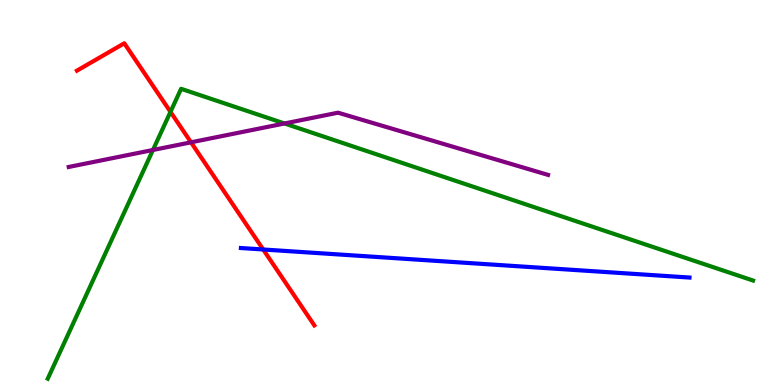[{'lines': ['blue', 'red'], 'intersections': [{'x': 3.4, 'y': 3.52}]}, {'lines': ['green', 'red'], 'intersections': [{'x': 2.2, 'y': 7.09}]}, {'lines': ['purple', 'red'], 'intersections': [{'x': 2.46, 'y': 6.3}]}, {'lines': ['blue', 'green'], 'intersections': []}, {'lines': ['blue', 'purple'], 'intersections': []}, {'lines': ['green', 'purple'], 'intersections': [{'x': 1.97, 'y': 6.1}, {'x': 3.67, 'y': 6.79}]}]